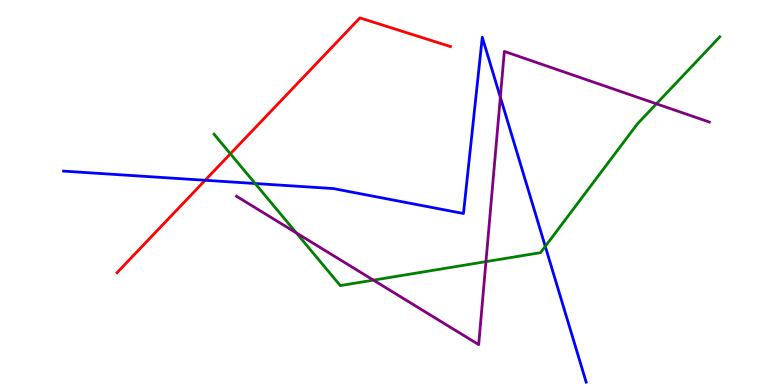[{'lines': ['blue', 'red'], 'intersections': [{'x': 2.65, 'y': 5.32}]}, {'lines': ['green', 'red'], 'intersections': [{'x': 2.97, 'y': 6.01}]}, {'lines': ['purple', 'red'], 'intersections': []}, {'lines': ['blue', 'green'], 'intersections': [{'x': 3.29, 'y': 5.23}, {'x': 7.04, 'y': 3.6}]}, {'lines': ['blue', 'purple'], 'intersections': [{'x': 6.46, 'y': 7.48}]}, {'lines': ['green', 'purple'], 'intersections': [{'x': 3.82, 'y': 3.95}, {'x': 4.82, 'y': 2.72}, {'x': 6.27, 'y': 3.2}, {'x': 8.47, 'y': 7.3}]}]